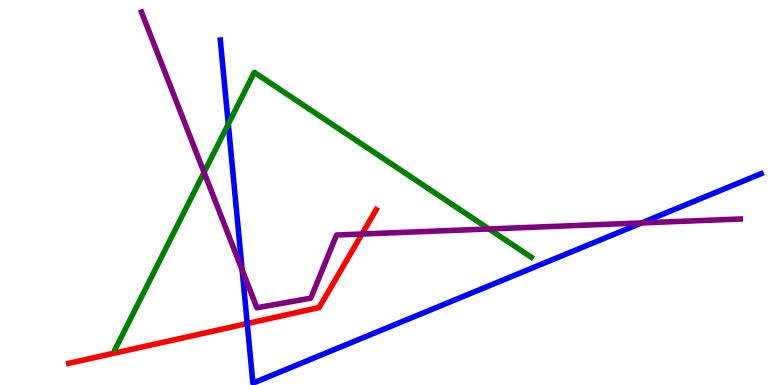[{'lines': ['blue', 'red'], 'intersections': [{'x': 3.19, 'y': 1.6}]}, {'lines': ['green', 'red'], 'intersections': []}, {'lines': ['purple', 'red'], 'intersections': [{'x': 4.67, 'y': 3.92}]}, {'lines': ['blue', 'green'], 'intersections': [{'x': 2.95, 'y': 6.78}]}, {'lines': ['blue', 'purple'], 'intersections': [{'x': 3.12, 'y': 2.99}, {'x': 8.28, 'y': 4.21}]}, {'lines': ['green', 'purple'], 'intersections': [{'x': 2.63, 'y': 5.52}, {'x': 6.31, 'y': 4.05}]}]